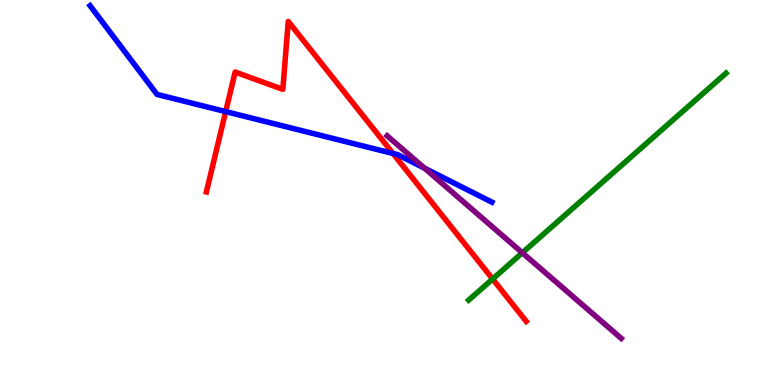[{'lines': ['blue', 'red'], 'intersections': [{'x': 2.91, 'y': 7.1}, {'x': 5.07, 'y': 6.01}]}, {'lines': ['green', 'red'], 'intersections': [{'x': 6.36, 'y': 2.75}]}, {'lines': ['purple', 'red'], 'intersections': []}, {'lines': ['blue', 'green'], 'intersections': []}, {'lines': ['blue', 'purple'], 'intersections': [{'x': 5.48, 'y': 5.63}]}, {'lines': ['green', 'purple'], 'intersections': [{'x': 6.74, 'y': 3.43}]}]